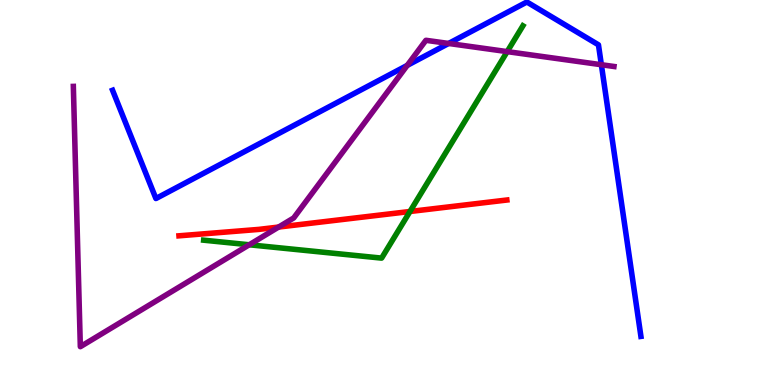[{'lines': ['blue', 'red'], 'intersections': []}, {'lines': ['green', 'red'], 'intersections': [{'x': 5.29, 'y': 4.51}]}, {'lines': ['purple', 'red'], 'intersections': [{'x': 3.59, 'y': 4.1}]}, {'lines': ['blue', 'green'], 'intersections': []}, {'lines': ['blue', 'purple'], 'intersections': [{'x': 5.25, 'y': 8.3}, {'x': 5.79, 'y': 8.87}, {'x': 7.76, 'y': 8.32}]}, {'lines': ['green', 'purple'], 'intersections': [{'x': 3.22, 'y': 3.64}, {'x': 6.54, 'y': 8.66}]}]